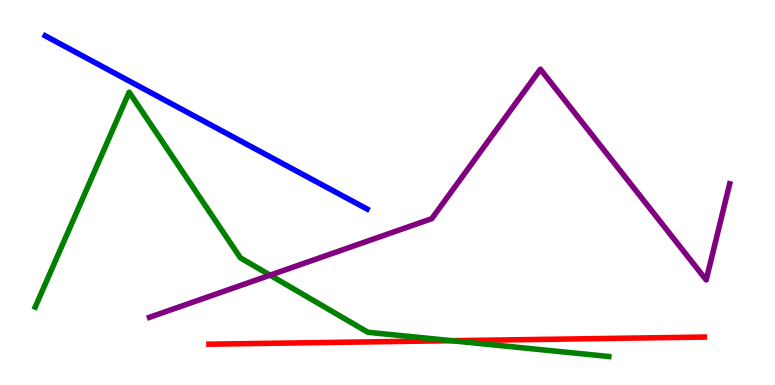[{'lines': ['blue', 'red'], 'intersections': []}, {'lines': ['green', 'red'], 'intersections': [{'x': 5.83, 'y': 1.15}]}, {'lines': ['purple', 'red'], 'intersections': []}, {'lines': ['blue', 'green'], 'intersections': []}, {'lines': ['blue', 'purple'], 'intersections': []}, {'lines': ['green', 'purple'], 'intersections': [{'x': 3.48, 'y': 2.85}]}]